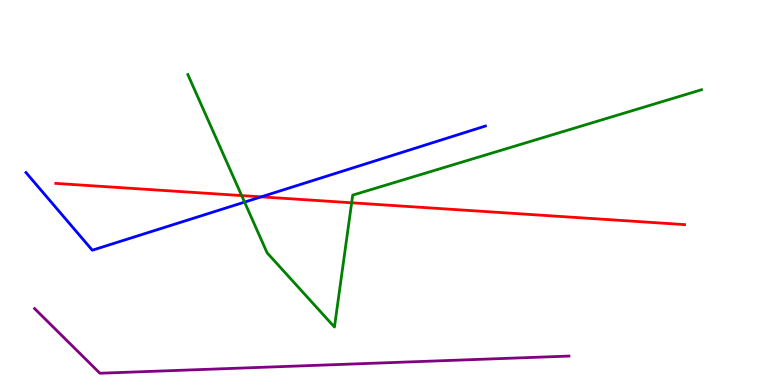[{'lines': ['blue', 'red'], 'intersections': [{'x': 3.37, 'y': 4.89}]}, {'lines': ['green', 'red'], 'intersections': [{'x': 3.12, 'y': 4.92}, {'x': 4.54, 'y': 4.73}]}, {'lines': ['purple', 'red'], 'intersections': []}, {'lines': ['blue', 'green'], 'intersections': [{'x': 3.16, 'y': 4.75}]}, {'lines': ['blue', 'purple'], 'intersections': []}, {'lines': ['green', 'purple'], 'intersections': []}]